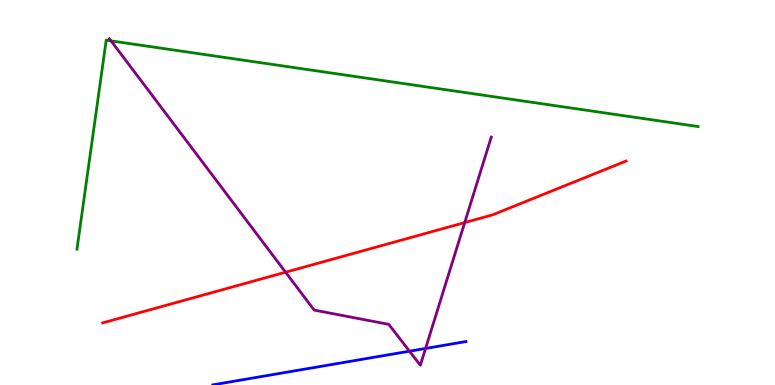[{'lines': ['blue', 'red'], 'intersections': []}, {'lines': ['green', 'red'], 'intersections': []}, {'lines': ['purple', 'red'], 'intersections': [{'x': 3.69, 'y': 2.93}, {'x': 6.0, 'y': 4.22}]}, {'lines': ['blue', 'green'], 'intersections': []}, {'lines': ['blue', 'purple'], 'intersections': [{'x': 5.28, 'y': 0.878}, {'x': 5.49, 'y': 0.949}]}, {'lines': ['green', 'purple'], 'intersections': [{'x': 1.43, 'y': 8.94}]}]